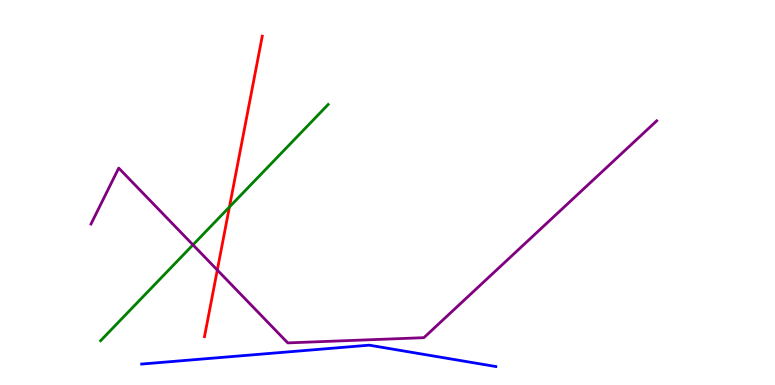[{'lines': ['blue', 'red'], 'intersections': []}, {'lines': ['green', 'red'], 'intersections': [{'x': 2.96, 'y': 4.62}]}, {'lines': ['purple', 'red'], 'intersections': [{'x': 2.8, 'y': 2.99}]}, {'lines': ['blue', 'green'], 'intersections': []}, {'lines': ['blue', 'purple'], 'intersections': []}, {'lines': ['green', 'purple'], 'intersections': [{'x': 2.49, 'y': 3.64}]}]